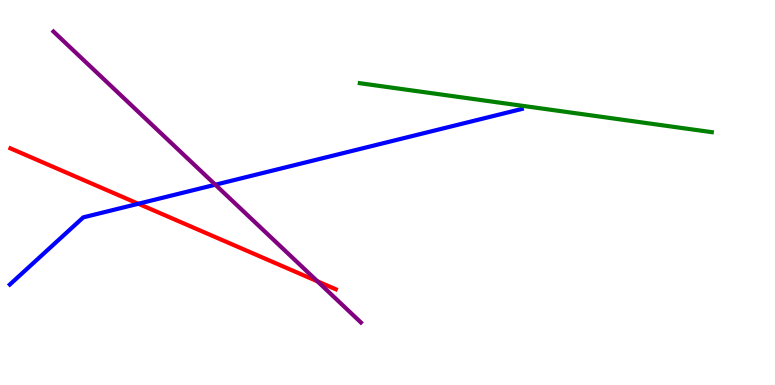[{'lines': ['blue', 'red'], 'intersections': [{'x': 1.79, 'y': 4.71}]}, {'lines': ['green', 'red'], 'intersections': []}, {'lines': ['purple', 'red'], 'intersections': [{'x': 4.1, 'y': 2.69}]}, {'lines': ['blue', 'green'], 'intersections': []}, {'lines': ['blue', 'purple'], 'intersections': [{'x': 2.78, 'y': 5.2}]}, {'lines': ['green', 'purple'], 'intersections': []}]